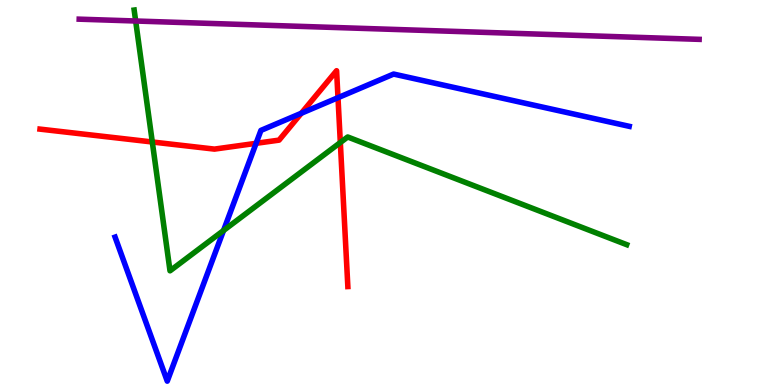[{'lines': ['blue', 'red'], 'intersections': [{'x': 3.3, 'y': 6.28}, {'x': 3.89, 'y': 7.06}, {'x': 4.36, 'y': 7.46}]}, {'lines': ['green', 'red'], 'intersections': [{'x': 1.97, 'y': 6.31}, {'x': 4.39, 'y': 6.3}]}, {'lines': ['purple', 'red'], 'intersections': []}, {'lines': ['blue', 'green'], 'intersections': [{'x': 2.88, 'y': 4.01}]}, {'lines': ['blue', 'purple'], 'intersections': []}, {'lines': ['green', 'purple'], 'intersections': [{'x': 1.75, 'y': 9.45}]}]